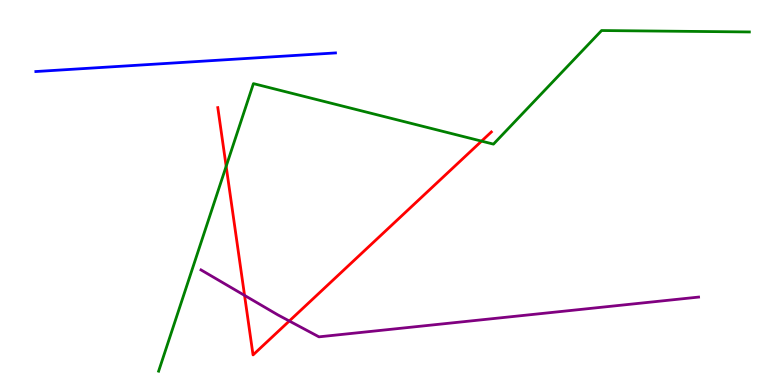[{'lines': ['blue', 'red'], 'intersections': []}, {'lines': ['green', 'red'], 'intersections': [{'x': 2.92, 'y': 5.68}, {'x': 6.21, 'y': 6.33}]}, {'lines': ['purple', 'red'], 'intersections': [{'x': 3.16, 'y': 2.33}, {'x': 3.73, 'y': 1.66}]}, {'lines': ['blue', 'green'], 'intersections': []}, {'lines': ['blue', 'purple'], 'intersections': []}, {'lines': ['green', 'purple'], 'intersections': []}]